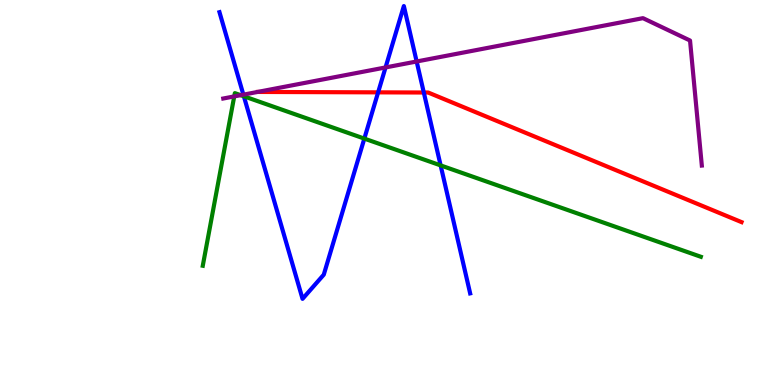[{'lines': ['blue', 'red'], 'intersections': [{'x': 4.88, 'y': 7.6}, {'x': 5.47, 'y': 7.6}]}, {'lines': ['green', 'red'], 'intersections': []}, {'lines': ['purple', 'red'], 'intersections': []}, {'lines': ['blue', 'green'], 'intersections': [{'x': 3.15, 'y': 7.5}, {'x': 4.7, 'y': 6.4}, {'x': 5.69, 'y': 5.7}]}, {'lines': ['blue', 'purple'], 'intersections': [{'x': 3.14, 'y': 7.54}, {'x': 4.97, 'y': 8.25}, {'x': 5.38, 'y': 8.4}]}, {'lines': ['green', 'purple'], 'intersections': [{'x': 3.02, 'y': 7.5}, {'x': 3.11, 'y': 7.53}]}]